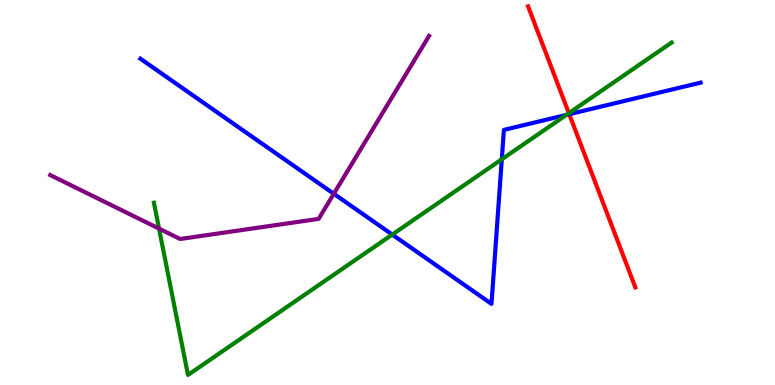[{'lines': ['blue', 'red'], 'intersections': [{'x': 7.35, 'y': 7.03}]}, {'lines': ['green', 'red'], 'intersections': [{'x': 7.34, 'y': 7.06}]}, {'lines': ['purple', 'red'], 'intersections': []}, {'lines': ['blue', 'green'], 'intersections': [{'x': 5.06, 'y': 3.91}, {'x': 6.47, 'y': 5.86}, {'x': 7.31, 'y': 7.02}]}, {'lines': ['blue', 'purple'], 'intersections': [{'x': 4.31, 'y': 4.97}]}, {'lines': ['green', 'purple'], 'intersections': [{'x': 2.05, 'y': 4.06}]}]